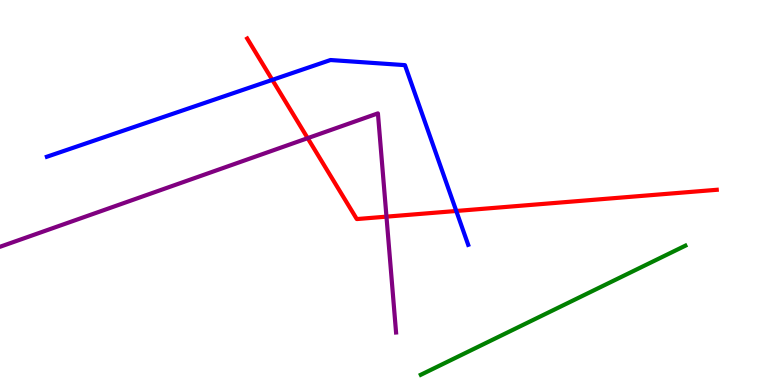[{'lines': ['blue', 'red'], 'intersections': [{'x': 3.51, 'y': 7.93}, {'x': 5.89, 'y': 4.52}]}, {'lines': ['green', 'red'], 'intersections': []}, {'lines': ['purple', 'red'], 'intersections': [{'x': 3.97, 'y': 6.41}, {'x': 4.99, 'y': 4.37}]}, {'lines': ['blue', 'green'], 'intersections': []}, {'lines': ['blue', 'purple'], 'intersections': []}, {'lines': ['green', 'purple'], 'intersections': []}]